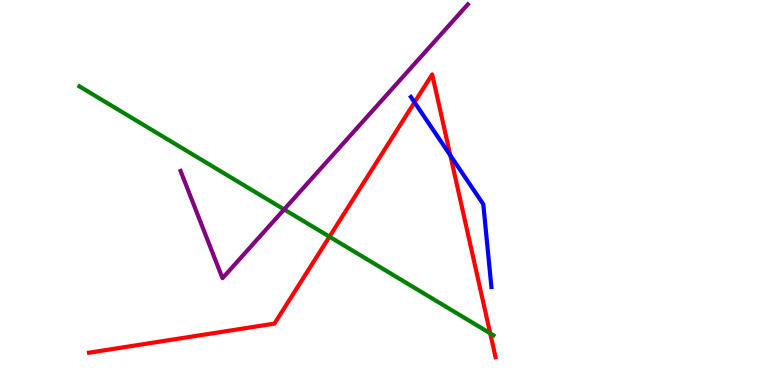[{'lines': ['blue', 'red'], 'intersections': [{'x': 5.35, 'y': 7.34}, {'x': 5.81, 'y': 5.96}]}, {'lines': ['green', 'red'], 'intersections': [{'x': 4.25, 'y': 3.85}, {'x': 6.33, 'y': 1.34}]}, {'lines': ['purple', 'red'], 'intersections': []}, {'lines': ['blue', 'green'], 'intersections': []}, {'lines': ['blue', 'purple'], 'intersections': []}, {'lines': ['green', 'purple'], 'intersections': [{'x': 3.67, 'y': 4.56}]}]